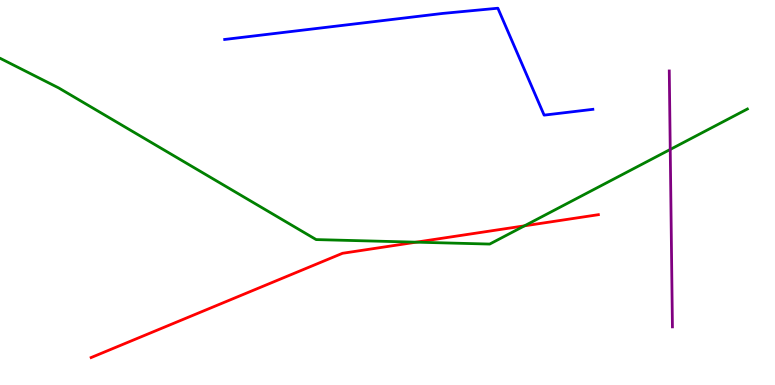[{'lines': ['blue', 'red'], 'intersections': []}, {'lines': ['green', 'red'], 'intersections': [{'x': 5.37, 'y': 3.71}, {'x': 6.77, 'y': 4.13}]}, {'lines': ['purple', 'red'], 'intersections': []}, {'lines': ['blue', 'green'], 'intersections': []}, {'lines': ['blue', 'purple'], 'intersections': []}, {'lines': ['green', 'purple'], 'intersections': [{'x': 8.65, 'y': 6.12}]}]